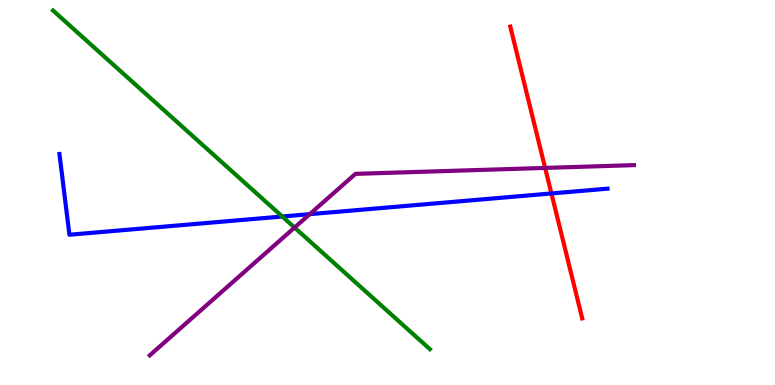[{'lines': ['blue', 'red'], 'intersections': [{'x': 7.12, 'y': 4.98}]}, {'lines': ['green', 'red'], 'intersections': []}, {'lines': ['purple', 'red'], 'intersections': [{'x': 7.03, 'y': 5.64}]}, {'lines': ['blue', 'green'], 'intersections': [{'x': 3.64, 'y': 4.38}]}, {'lines': ['blue', 'purple'], 'intersections': [{'x': 4.0, 'y': 4.44}]}, {'lines': ['green', 'purple'], 'intersections': [{'x': 3.8, 'y': 4.09}]}]